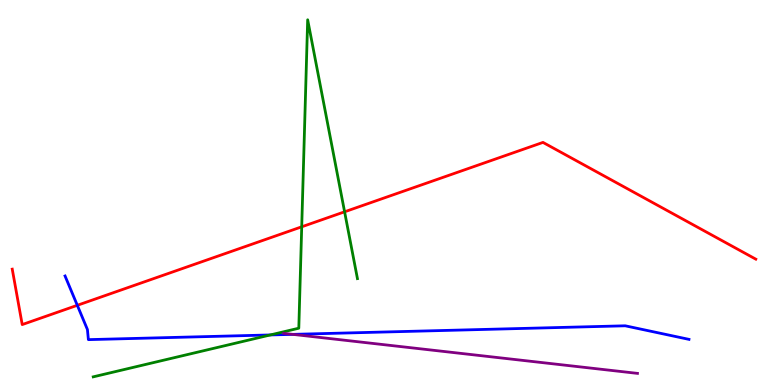[{'lines': ['blue', 'red'], 'intersections': [{'x': 0.998, 'y': 2.07}]}, {'lines': ['green', 'red'], 'intersections': [{'x': 3.89, 'y': 4.11}, {'x': 4.45, 'y': 4.5}]}, {'lines': ['purple', 'red'], 'intersections': []}, {'lines': ['blue', 'green'], 'intersections': [{'x': 3.49, 'y': 1.3}]}, {'lines': ['blue', 'purple'], 'intersections': [{'x': 3.78, 'y': 1.32}]}, {'lines': ['green', 'purple'], 'intersections': []}]